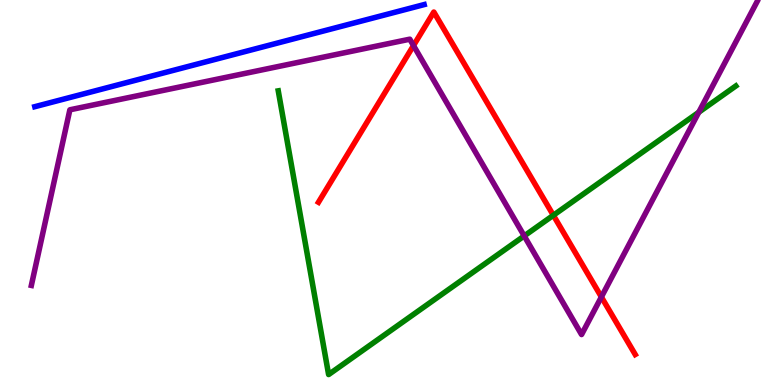[{'lines': ['blue', 'red'], 'intersections': []}, {'lines': ['green', 'red'], 'intersections': [{'x': 7.14, 'y': 4.41}]}, {'lines': ['purple', 'red'], 'intersections': [{'x': 5.34, 'y': 8.82}, {'x': 7.76, 'y': 2.29}]}, {'lines': ['blue', 'green'], 'intersections': []}, {'lines': ['blue', 'purple'], 'intersections': []}, {'lines': ['green', 'purple'], 'intersections': [{'x': 6.76, 'y': 3.87}, {'x': 9.02, 'y': 7.08}]}]